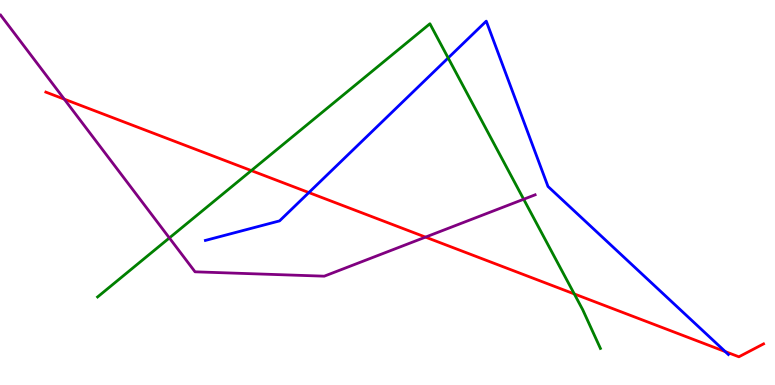[{'lines': ['blue', 'red'], 'intersections': [{'x': 3.99, 'y': 5.0}, {'x': 9.36, 'y': 0.868}]}, {'lines': ['green', 'red'], 'intersections': [{'x': 3.24, 'y': 5.57}, {'x': 7.41, 'y': 2.37}]}, {'lines': ['purple', 'red'], 'intersections': [{'x': 0.829, 'y': 7.42}, {'x': 5.49, 'y': 3.84}]}, {'lines': ['blue', 'green'], 'intersections': [{'x': 5.78, 'y': 8.49}]}, {'lines': ['blue', 'purple'], 'intersections': []}, {'lines': ['green', 'purple'], 'intersections': [{'x': 2.19, 'y': 3.82}, {'x': 6.76, 'y': 4.82}]}]